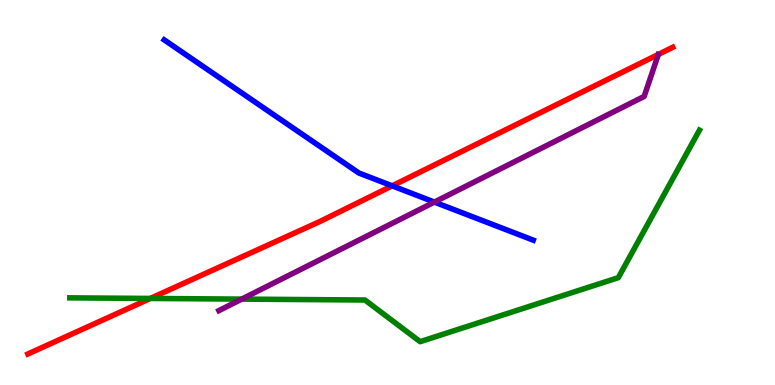[{'lines': ['blue', 'red'], 'intersections': [{'x': 5.06, 'y': 5.17}]}, {'lines': ['green', 'red'], 'intersections': [{'x': 1.94, 'y': 2.25}]}, {'lines': ['purple', 'red'], 'intersections': []}, {'lines': ['blue', 'green'], 'intersections': []}, {'lines': ['blue', 'purple'], 'intersections': [{'x': 5.61, 'y': 4.75}]}, {'lines': ['green', 'purple'], 'intersections': [{'x': 3.12, 'y': 2.23}]}]